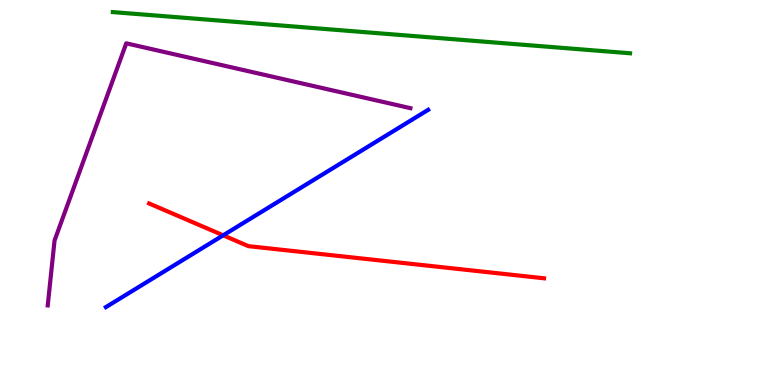[{'lines': ['blue', 'red'], 'intersections': [{'x': 2.88, 'y': 3.89}]}, {'lines': ['green', 'red'], 'intersections': []}, {'lines': ['purple', 'red'], 'intersections': []}, {'lines': ['blue', 'green'], 'intersections': []}, {'lines': ['blue', 'purple'], 'intersections': []}, {'lines': ['green', 'purple'], 'intersections': []}]